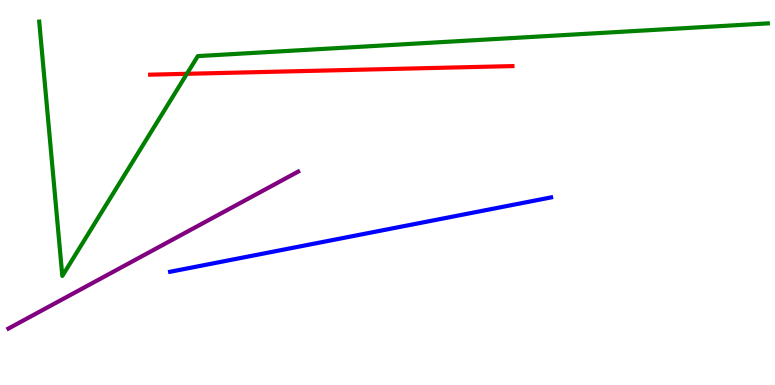[{'lines': ['blue', 'red'], 'intersections': []}, {'lines': ['green', 'red'], 'intersections': [{'x': 2.41, 'y': 8.08}]}, {'lines': ['purple', 'red'], 'intersections': []}, {'lines': ['blue', 'green'], 'intersections': []}, {'lines': ['blue', 'purple'], 'intersections': []}, {'lines': ['green', 'purple'], 'intersections': []}]